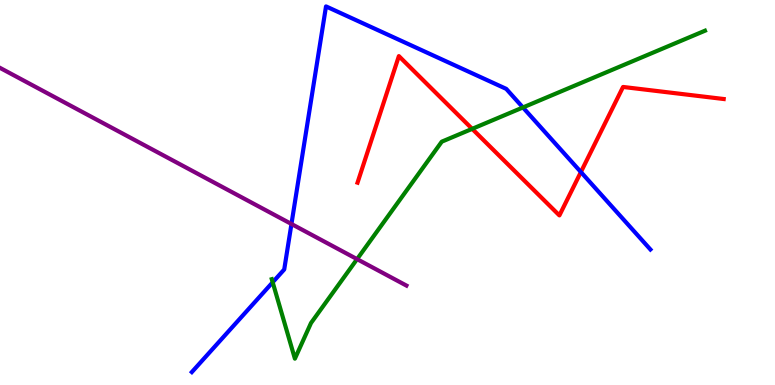[{'lines': ['blue', 'red'], 'intersections': [{'x': 7.5, 'y': 5.53}]}, {'lines': ['green', 'red'], 'intersections': [{'x': 6.09, 'y': 6.65}]}, {'lines': ['purple', 'red'], 'intersections': []}, {'lines': ['blue', 'green'], 'intersections': [{'x': 3.52, 'y': 2.67}, {'x': 6.75, 'y': 7.21}]}, {'lines': ['blue', 'purple'], 'intersections': [{'x': 3.76, 'y': 4.18}]}, {'lines': ['green', 'purple'], 'intersections': [{'x': 4.61, 'y': 3.27}]}]